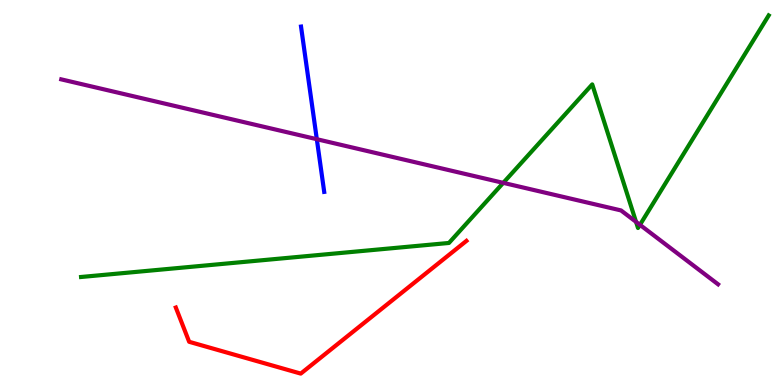[{'lines': ['blue', 'red'], 'intersections': []}, {'lines': ['green', 'red'], 'intersections': []}, {'lines': ['purple', 'red'], 'intersections': []}, {'lines': ['blue', 'green'], 'intersections': []}, {'lines': ['blue', 'purple'], 'intersections': [{'x': 4.09, 'y': 6.38}]}, {'lines': ['green', 'purple'], 'intersections': [{'x': 6.49, 'y': 5.25}, {'x': 8.21, 'y': 4.24}, {'x': 8.26, 'y': 4.16}]}]